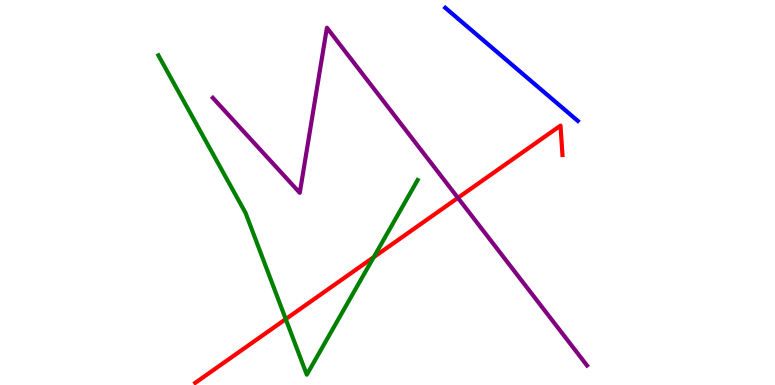[{'lines': ['blue', 'red'], 'intersections': []}, {'lines': ['green', 'red'], 'intersections': [{'x': 3.69, 'y': 1.71}, {'x': 4.82, 'y': 3.32}]}, {'lines': ['purple', 'red'], 'intersections': [{'x': 5.91, 'y': 4.86}]}, {'lines': ['blue', 'green'], 'intersections': []}, {'lines': ['blue', 'purple'], 'intersections': []}, {'lines': ['green', 'purple'], 'intersections': []}]